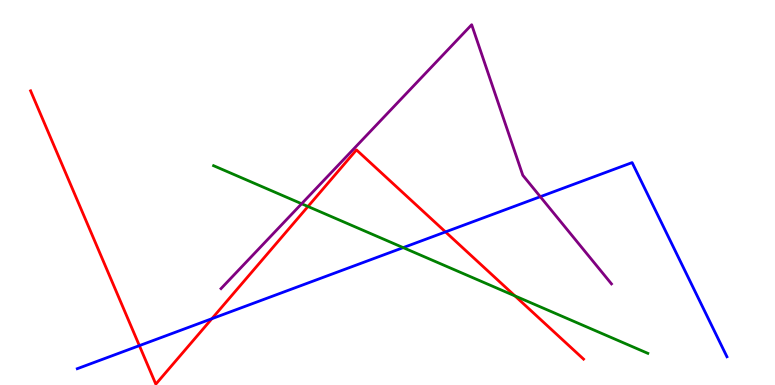[{'lines': ['blue', 'red'], 'intersections': [{'x': 1.8, 'y': 1.02}, {'x': 2.73, 'y': 1.72}, {'x': 5.75, 'y': 3.98}]}, {'lines': ['green', 'red'], 'intersections': [{'x': 3.97, 'y': 4.64}, {'x': 6.64, 'y': 2.31}]}, {'lines': ['purple', 'red'], 'intersections': []}, {'lines': ['blue', 'green'], 'intersections': [{'x': 5.2, 'y': 3.57}]}, {'lines': ['blue', 'purple'], 'intersections': [{'x': 6.97, 'y': 4.89}]}, {'lines': ['green', 'purple'], 'intersections': [{'x': 3.89, 'y': 4.71}]}]